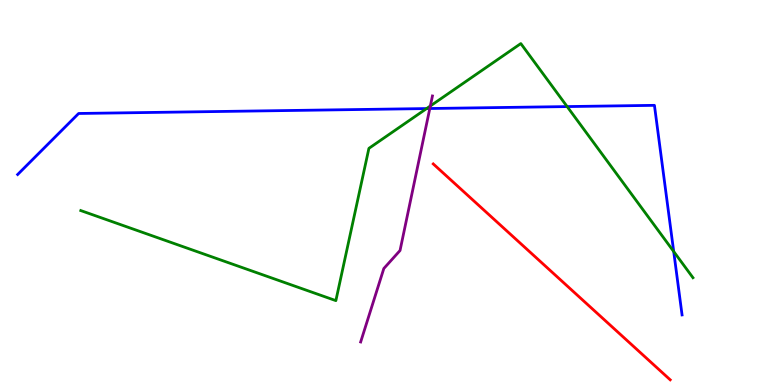[{'lines': ['blue', 'red'], 'intersections': []}, {'lines': ['green', 'red'], 'intersections': []}, {'lines': ['purple', 'red'], 'intersections': []}, {'lines': ['blue', 'green'], 'intersections': [{'x': 5.5, 'y': 7.18}, {'x': 7.32, 'y': 7.23}, {'x': 8.69, 'y': 3.47}]}, {'lines': ['blue', 'purple'], 'intersections': [{'x': 5.55, 'y': 7.18}]}, {'lines': ['green', 'purple'], 'intersections': [{'x': 5.55, 'y': 7.25}]}]